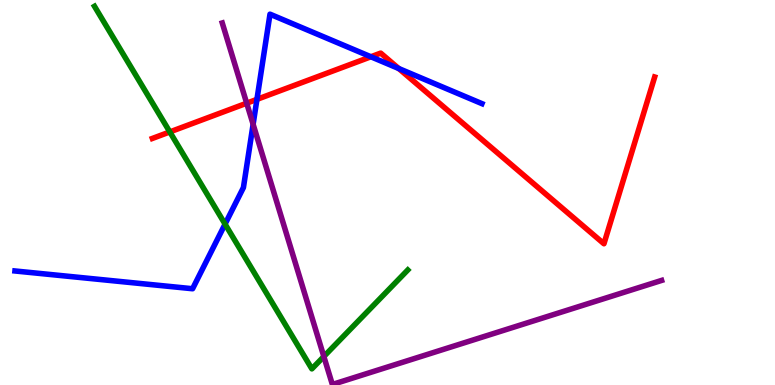[{'lines': ['blue', 'red'], 'intersections': [{'x': 3.32, 'y': 7.42}, {'x': 4.79, 'y': 8.53}, {'x': 5.14, 'y': 8.22}]}, {'lines': ['green', 'red'], 'intersections': [{'x': 2.19, 'y': 6.57}]}, {'lines': ['purple', 'red'], 'intersections': [{'x': 3.18, 'y': 7.32}]}, {'lines': ['blue', 'green'], 'intersections': [{'x': 2.9, 'y': 4.18}]}, {'lines': ['blue', 'purple'], 'intersections': [{'x': 3.27, 'y': 6.77}]}, {'lines': ['green', 'purple'], 'intersections': [{'x': 4.18, 'y': 0.74}]}]